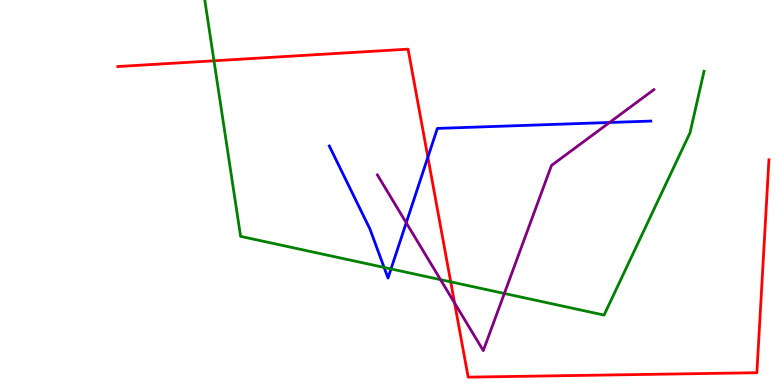[{'lines': ['blue', 'red'], 'intersections': [{'x': 5.52, 'y': 5.92}]}, {'lines': ['green', 'red'], 'intersections': [{'x': 2.76, 'y': 8.42}, {'x': 5.82, 'y': 2.68}]}, {'lines': ['purple', 'red'], 'intersections': [{'x': 5.87, 'y': 2.13}]}, {'lines': ['blue', 'green'], 'intersections': [{'x': 4.96, 'y': 3.05}, {'x': 5.05, 'y': 3.01}]}, {'lines': ['blue', 'purple'], 'intersections': [{'x': 5.24, 'y': 4.21}, {'x': 7.86, 'y': 6.82}]}, {'lines': ['green', 'purple'], 'intersections': [{'x': 5.68, 'y': 2.74}, {'x': 6.51, 'y': 2.38}]}]